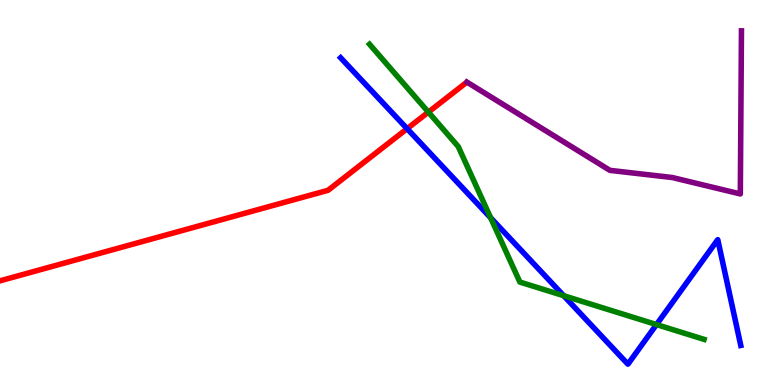[{'lines': ['blue', 'red'], 'intersections': [{'x': 5.25, 'y': 6.66}]}, {'lines': ['green', 'red'], 'intersections': [{'x': 5.53, 'y': 7.09}]}, {'lines': ['purple', 'red'], 'intersections': []}, {'lines': ['blue', 'green'], 'intersections': [{'x': 6.33, 'y': 4.34}, {'x': 7.27, 'y': 2.32}, {'x': 8.47, 'y': 1.57}]}, {'lines': ['blue', 'purple'], 'intersections': []}, {'lines': ['green', 'purple'], 'intersections': []}]